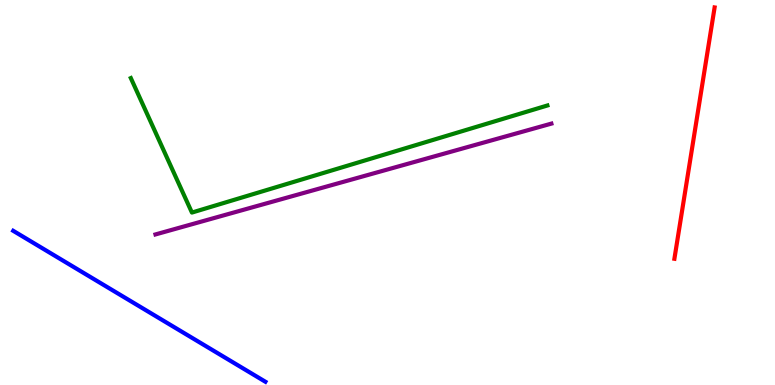[{'lines': ['blue', 'red'], 'intersections': []}, {'lines': ['green', 'red'], 'intersections': []}, {'lines': ['purple', 'red'], 'intersections': []}, {'lines': ['blue', 'green'], 'intersections': []}, {'lines': ['blue', 'purple'], 'intersections': []}, {'lines': ['green', 'purple'], 'intersections': []}]